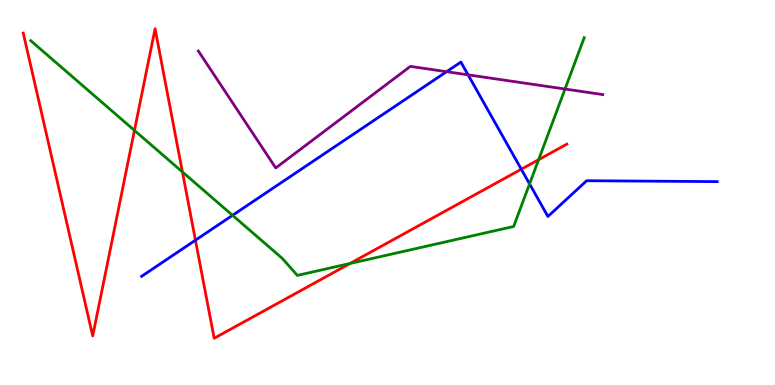[{'lines': ['blue', 'red'], 'intersections': [{'x': 2.52, 'y': 3.76}, {'x': 6.73, 'y': 5.6}]}, {'lines': ['green', 'red'], 'intersections': [{'x': 1.73, 'y': 6.61}, {'x': 2.35, 'y': 5.53}, {'x': 4.52, 'y': 3.16}, {'x': 6.95, 'y': 5.85}]}, {'lines': ['purple', 'red'], 'intersections': []}, {'lines': ['blue', 'green'], 'intersections': [{'x': 3.0, 'y': 4.41}, {'x': 6.83, 'y': 5.22}]}, {'lines': ['blue', 'purple'], 'intersections': [{'x': 5.76, 'y': 8.14}, {'x': 6.04, 'y': 8.06}]}, {'lines': ['green', 'purple'], 'intersections': [{'x': 7.29, 'y': 7.69}]}]